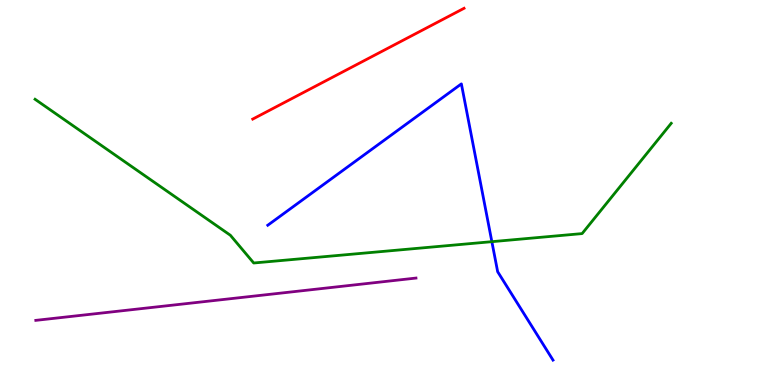[{'lines': ['blue', 'red'], 'intersections': []}, {'lines': ['green', 'red'], 'intersections': []}, {'lines': ['purple', 'red'], 'intersections': []}, {'lines': ['blue', 'green'], 'intersections': [{'x': 6.35, 'y': 3.72}]}, {'lines': ['blue', 'purple'], 'intersections': []}, {'lines': ['green', 'purple'], 'intersections': []}]